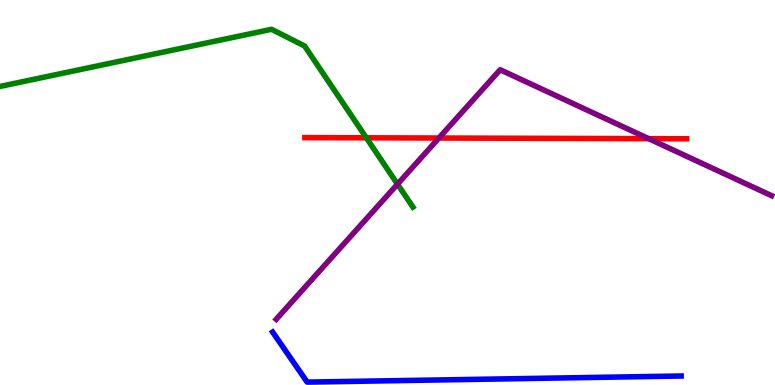[{'lines': ['blue', 'red'], 'intersections': []}, {'lines': ['green', 'red'], 'intersections': [{'x': 4.73, 'y': 6.42}]}, {'lines': ['purple', 'red'], 'intersections': [{'x': 5.66, 'y': 6.41}, {'x': 8.37, 'y': 6.4}]}, {'lines': ['blue', 'green'], 'intersections': []}, {'lines': ['blue', 'purple'], 'intersections': []}, {'lines': ['green', 'purple'], 'intersections': [{'x': 5.13, 'y': 5.22}]}]